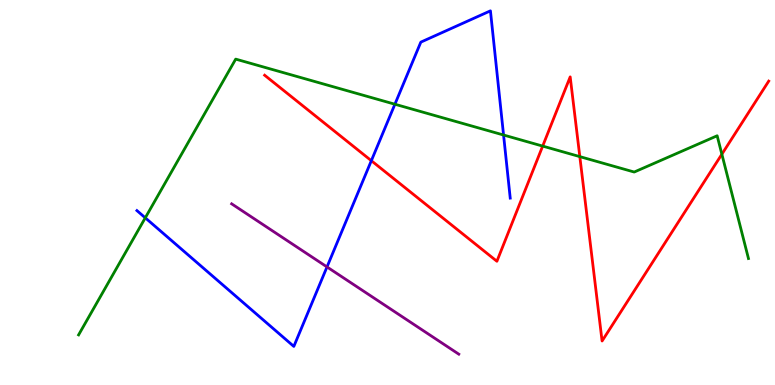[{'lines': ['blue', 'red'], 'intersections': [{'x': 4.79, 'y': 5.83}]}, {'lines': ['green', 'red'], 'intersections': [{'x': 7.0, 'y': 6.21}, {'x': 7.48, 'y': 5.93}, {'x': 9.31, 'y': 5.99}]}, {'lines': ['purple', 'red'], 'intersections': []}, {'lines': ['blue', 'green'], 'intersections': [{'x': 1.87, 'y': 4.34}, {'x': 5.1, 'y': 7.29}, {'x': 6.5, 'y': 6.49}]}, {'lines': ['blue', 'purple'], 'intersections': [{'x': 4.22, 'y': 3.07}]}, {'lines': ['green', 'purple'], 'intersections': []}]